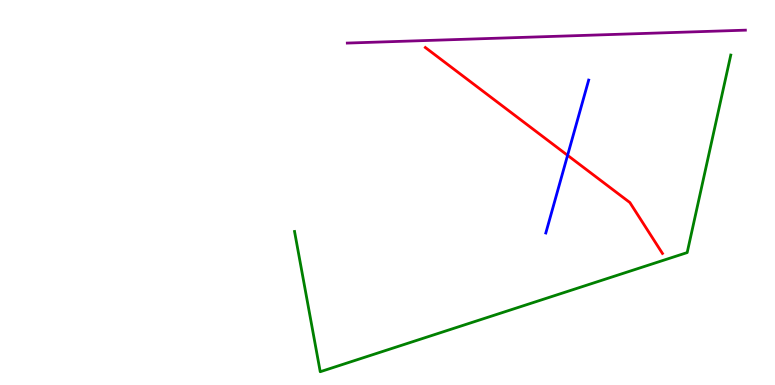[{'lines': ['blue', 'red'], 'intersections': [{'x': 7.32, 'y': 5.97}]}, {'lines': ['green', 'red'], 'intersections': []}, {'lines': ['purple', 'red'], 'intersections': []}, {'lines': ['blue', 'green'], 'intersections': []}, {'lines': ['blue', 'purple'], 'intersections': []}, {'lines': ['green', 'purple'], 'intersections': []}]